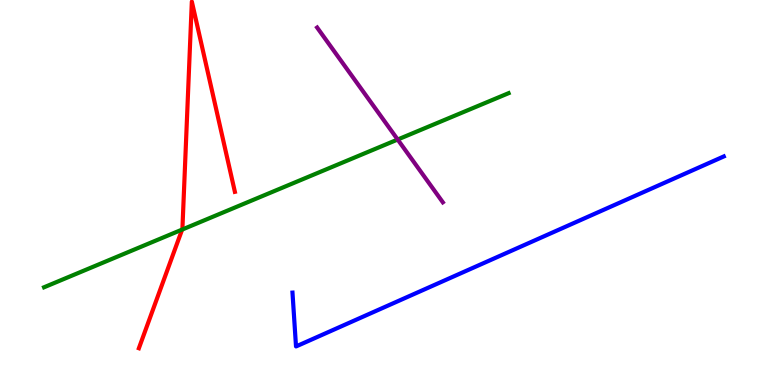[{'lines': ['blue', 'red'], 'intersections': []}, {'lines': ['green', 'red'], 'intersections': [{'x': 2.35, 'y': 4.04}]}, {'lines': ['purple', 'red'], 'intersections': []}, {'lines': ['blue', 'green'], 'intersections': []}, {'lines': ['blue', 'purple'], 'intersections': []}, {'lines': ['green', 'purple'], 'intersections': [{'x': 5.13, 'y': 6.38}]}]